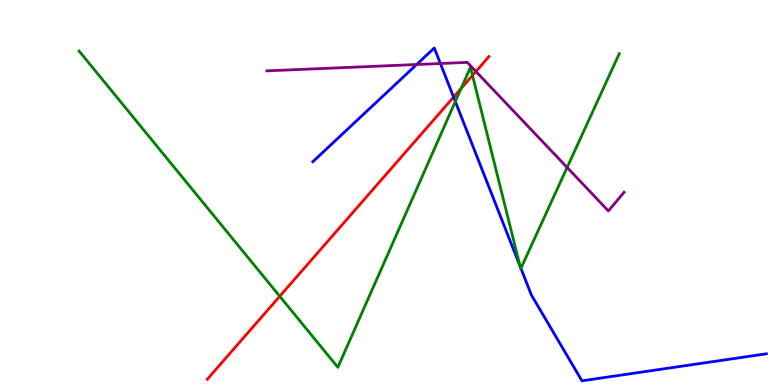[{'lines': ['blue', 'red'], 'intersections': [{'x': 5.85, 'y': 7.48}]}, {'lines': ['green', 'red'], 'intersections': [{'x': 3.61, 'y': 2.3}, {'x': 5.95, 'y': 7.7}, {'x': 6.1, 'y': 8.04}]}, {'lines': ['purple', 'red'], 'intersections': [{'x': 6.14, 'y': 8.14}]}, {'lines': ['blue', 'green'], 'intersections': [{'x': 5.88, 'y': 7.36}, {'x': 6.71, 'y': 3.09}, {'x': 6.72, 'y': 3.03}]}, {'lines': ['blue', 'purple'], 'intersections': [{'x': 5.38, 'y': 8.32}, {'x': 5.68, 'y': 8.35}]}, {'lines': ['green', 'purple'], 'intersections': [{'x': 7.32, 'y': 5.65}]}]